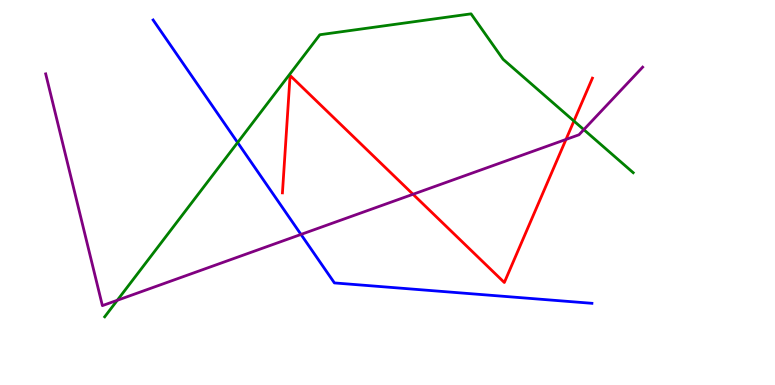[{'lines': ['blue', 'red'], 'intersections': []}, {'lines': ['green', 'red'], 'intersections': [{'x': 7.41, 'y': 6.86}]}, {'lines': ['purple', 'red'], 'intersections': [{'x': 5.33, 'y': 4.95}, {'x': 7.3, 'y': 6.38}]}, {'lines': ['blue', 'green'], 'intersections': [{'x': 3.07, 'y': 6.3}]}, {'lines': ['blue', 'purple'], 'intersections': [{'x': 3.88, 'y': 3.91}]}, {'lines': ['green', 'purple'], 'intersections': [{'x': 1.51, 'y': 2.2}, {'x': 7.53, 'y': 6.63}]}]